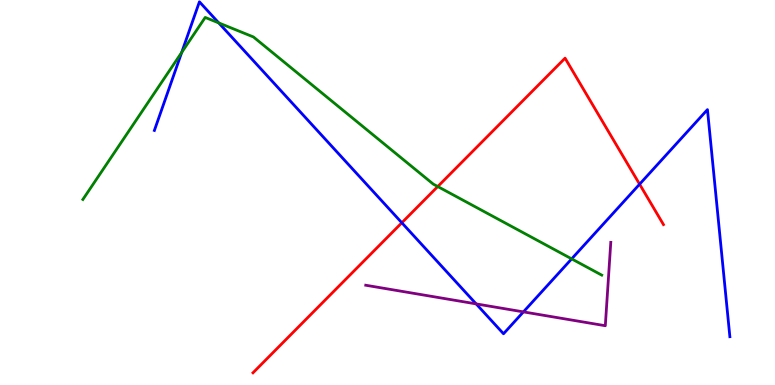[{'lines': ['blue', 'red'], 'intersections': [{'x': 5.18, 'y': 4.21}, {'x': 8.25, 'y': 5.22}]}, {'lines': ['green', 'red'], 'intersections': [{'x': 5.65, 'y': 5.15}]}, {'lines': ['purple', 'red'], 'intersections': []}, {'lines': ['blue', 'green'], 'intersections': [{'x': 2.34, 'y': 8.64}, {'x': 2.82, 'y': 9.4}, {'x': 7.38, 'y': 3.28}]}, {'lines': ['blue', 'purple'], 'intersections': [{'x': 6.14, 'y': 2.11}, {'x': 6.75, 'y': 1.9}]}, {'lines': ['green', 'purple'], 'intersections': []}]